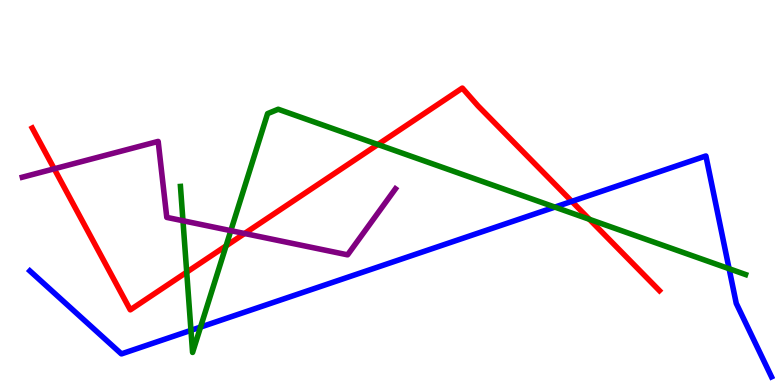[{'lines': ['blue', 'red'], 'intersections': [{'x': 7.38, 'y': 4.77}]}, {'lines': ['green', 'red'], 'intersections': [{'x': 2.41, 'y': 2.93}, {'x': 2.92, 'y': 3.61}, {'x': 4.88, 'y': 6.25}, {'x': 7.61, 'y': 4.3}]}, {'lines': ['purple', 'red'], 'intersections': [{'x': 0.7, 'y': 5.62}, {'x': 3.16, 'y': 3.93}]}, {'lines': ['blue', 'green'], 'intersections': [{'x': 2.46, 'y': 1.42}, {'x': 2.59, 'y': 1.5}, {'x': 7.16, 'y': 4.62}, {'x': 9.41, 'y': 3.02}]}, {'lines': ['blue', 'purple'], 'intersections': []}, {'lines': ['green', 'purple'], 'intersections': [{'x': 2.36, 'y': 4.27}, {'x': 2.98, 'y': 4.01}]}]